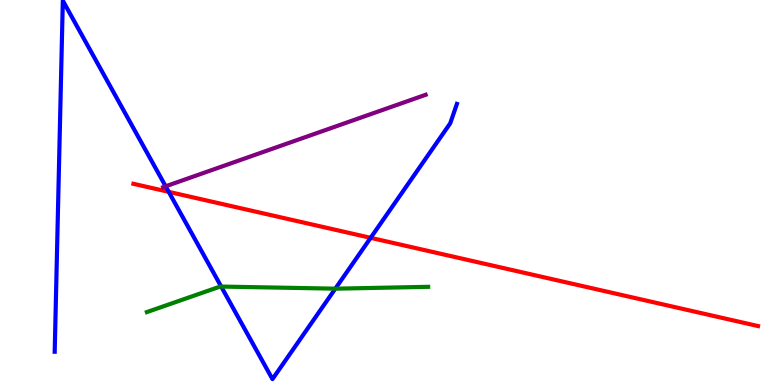[{'lines': ['blue', 'red'], 'intersections': [{'x': 2.18, 'y': 5.02}, {'x': 4.78, 'y': 3.82}]}, {'lines': ['green', 'red'], 'intersections': []}, {'lines': ['purple', 'red'], 'intersections': []}, {'lines': ['blue', 'green'], 'intersections': [{'x': 2.85, 'y': 2.56}, {'x': 4.33, 'y': 2.5}]}, {'lines': ['blue', 'purple'], 'intersections': [{'x': 2.14, 'y': 5.16}]}, {'lines': ['green', 'purple'], 'intersections': []}]